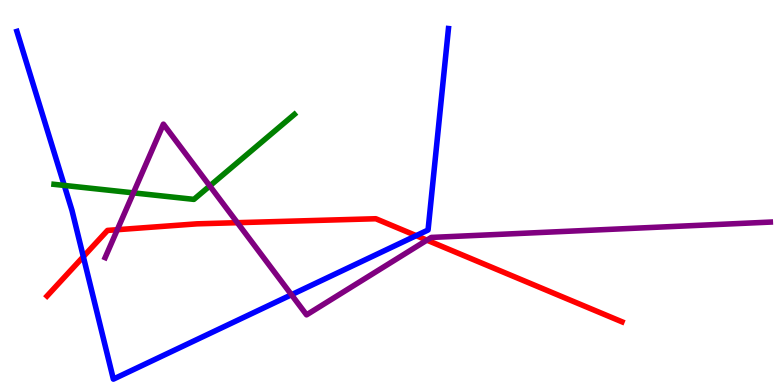[{'lines': ['blue', 'red'], 'intersections': [{'x': 1.08, 'y': 3.33}, {'x': 5.37, 'y': 3.88}]}, {'lines': ['green', 'red'], 'intersections': []}, {'lines': ['purple', 'red'], 'intersections': [{'x': 1.51, 'y': 4.03}, {'x': 3.06, 'y': 4.22}, {'x': 5.51, 'y': 3.76}]}, {'lines': ['blue', 'green'], 'intersections': [{'x': 0.83, 'y': 5.18}]}, {'lines': ['blue', 'purple'], 'intersections': [{'x': 3.76, 'y': 2.34}]}, {'lines': ['green', 'purple'], 'intersections': [{'x': 1.72, 'y': 4.99}, {'x': 2.71, 'y': 5.17}]}]